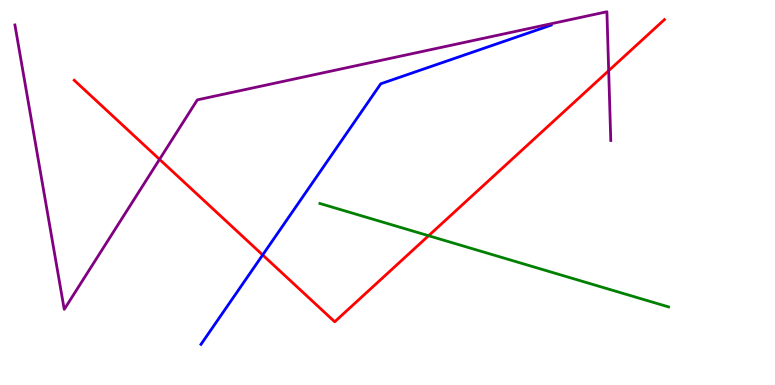[{'lines': ['blue', 'red'], 'intersections': [{'x': 3.39, 'y': 3.38}]}, {'lines': ['green', 'red'], 'intersections': [{'x': 5.53, 'y': 3.88}]}, {'lines': ['purple', 'red'], 'intersections': [{'x': 2.06, 'y': 5.86}, {'x': 7.85, 'y': 8.16}]}, {'lines': ['blue', 'green'], 'intersections': []}, {'lines': ['blue', 'purple'], 'intersections': []}, {'lines': ['green', 'purple'], 'intersections': []}]